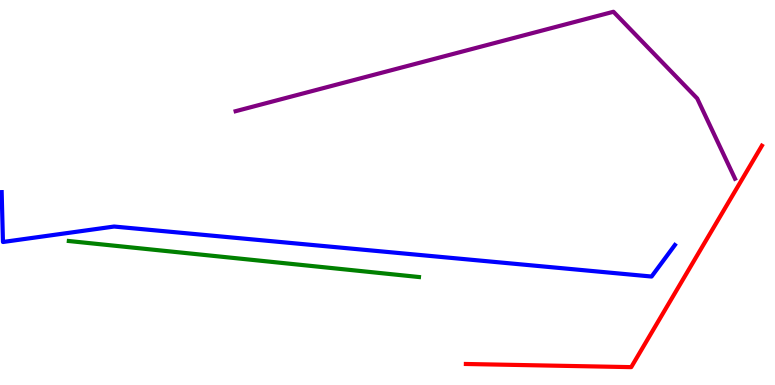[{'lines': ['blue', 'red'], 'intersections': []}, {'lines': ['green', 'red'], 'intersections': []}, {'lines': ['purple', 'red'], 'intersections': []}, {'lines': ['blue', 'green'], 'intersections': []}, {'lines': ['blue', 'purple'], 'intersections': []}, {'lines': ['green', 'purple'], 'intersections': []}]